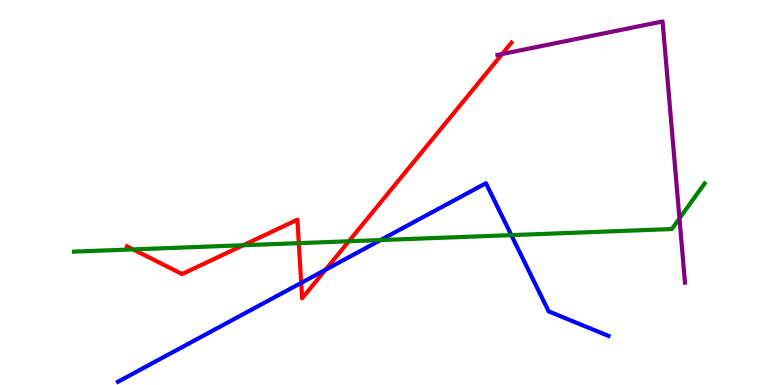[{'lines': ['blue', 'red'], 'intersections': [{'x': 3.89, 'y': 2.65}, {'x': 4.2, 'y': 2.99}]}, {'lines': ['green', 'red'], 'intersections': [{'x': 1.72, 'y': 3.52}, {'x': 3.14, 'y': 3.63}, {'x': 3.86, 'y': 3.68}, {'x': 4.5, 'y': 3.73}]}, {'lines': ['purple', 'red'], 'intersections': [{'x': 6.48, 'y': 8.6}]}, {'lines': ['blue', 'green'], 'intersections': [{'x': 4.91, 'y': 3.76}, {'x': 6.6, 'y': 3.89}]}, {'lines': ['blue', 'purple'], 'intersections': []}, {'lines': ['green', 'purple'], 'intersections': [{'x': 8.77, 'y': 4.33}]}]